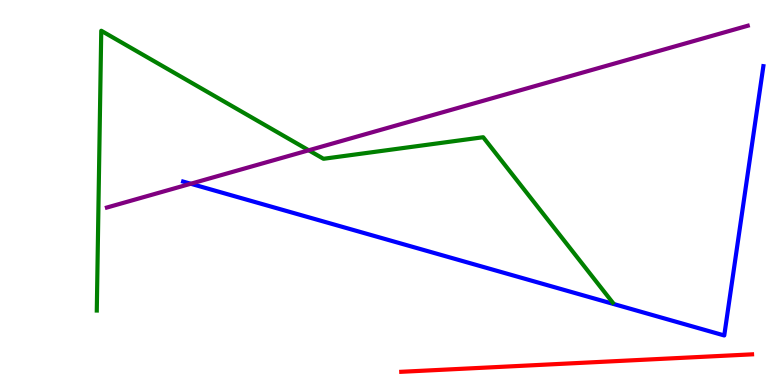[{'lines': ['blue', 'red'], 'intersections': []}, {'lines': ['green', 'red'], 'intersections': []}, {'lines': ['purple', 'red'], 'intersections': []}, {'lines': ['blue', 'green'], 'intersections': []}, {'lines': ['blue', 'purple'], 'intersections': [{'x': 2.46, 'y': 5.23}]}, {'lines': ['green', 'purple'], 'intersections': [{'x': 3.98, 'y': 6.1}]}]